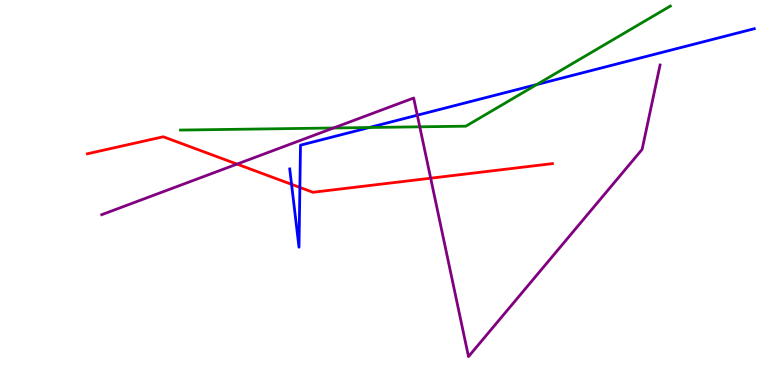[{'lines': ['blue', 'red'], 'intersections': [{'x': 3.76, 'y': 5.21}, {'x': 3.87, 'y': 5.13}]}, {'lines': ['green', 'red'], 'intersections': []}, {'lines': ['purple', 'red'], 'intersections': [{'x': 3.06, 'y': 5.74}, {'x': 5.56, 'y': 5.37}]}, {'lines': ['blue', 'green'], 'intersections': [{'x': 4.77, 'y': 6.69}, {'x': 6.93, 'y': 7.8}]}, {'lines': ['blue', 'purple'], 'intersections': [{'x': 5.38, 'y': 7.01}]}, {'lines': ['green', 'purple'], 'intersections': [{'x': 4.3, 'y': 6.68}, {'x': 5.42, 'y': 6.71}]}]